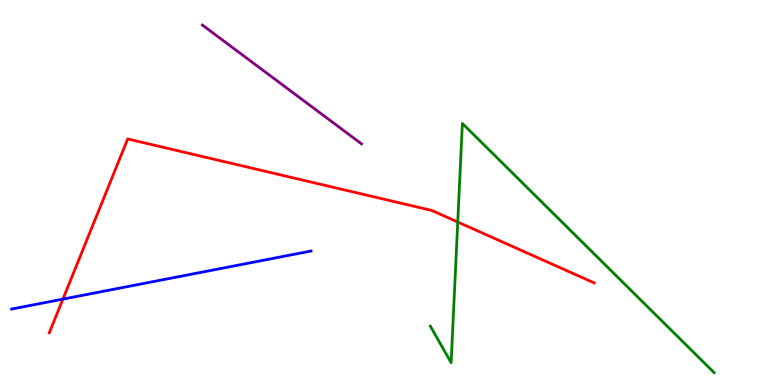[{'lines': ['blue', 'red'], 'intersections': [{'x': 0.812, 'y': 2.23}]}, {'lines': ['green', 'red'], 'intersections': [{'x': 5.91, 'y': 4.23}]}, {'lines': ['purple', 'red'], 'intersections': []}, {'lines': ['blue', 'green'], 'intersections': []}, {'lines': ['blue', 'purple'], 'intersections': []}, {'lines': ['green', 'purple'], 'intersections': []}]